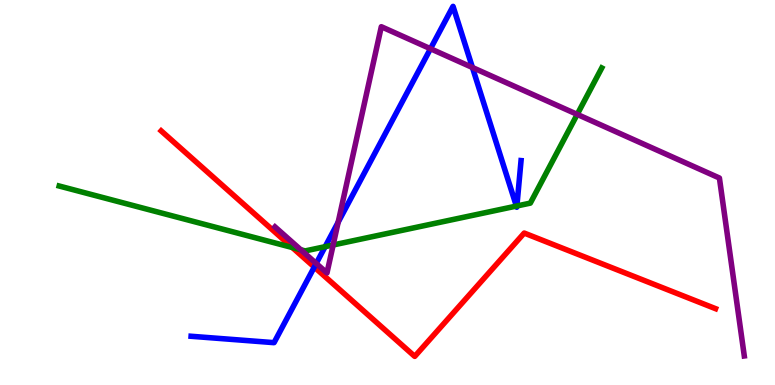[{'lines': ['blue', 'red'], 'intersections': [{'x': 4.06, 'y': 3.06}]}, {'lines': ['green', 'red'], 'intersections': [{'x': 3.77, 'y': 3.57}]}, {'lines': ['purple', 'red'], 'intersections': []}, {'lines': ['blue', 'green'], 'intersections': [{'x': 4.2, 'y': 3.59}, {'x': 6.66, 'y': 4.65}, {'x': 6.67, 'y': 4.65}]}, {'lines': ['blue', 'purple'], 'intersections': [{'x': 4.08, 'y': 3.16}, {'x': 4.36, 'y': 4.23}, {'x': 5.55, 'y': 8.73}, {'x': 6.1, 'y': 8.25}]}, {'lines': ['green', 'purple'], 'intersections': [{'x': 3.88, 'y': 3.51}, {'x': 4.3, 'y': 3.64}, {'x': 7.45, 'y': 7.03}]}]